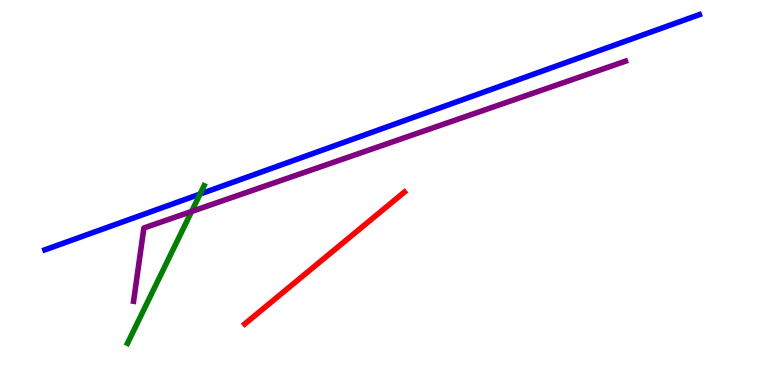[{'lines': ['blue', 'red'], 'intersections': []}, {'lines': ['green', 'red'], 'intersections': []}, {'lines': ['purple', 'red'], 'intersections': []}, {'lines': ['blue', 'green'], 'intersections': [{'x': 2.58, 'y': 4.96}]}, {'lines': ['blue', 'purple'], 'intersections': []}, {'lines': ['green', 'purple'], 'intersections': [{'x': 2.47, 'y': 4.51}]}]